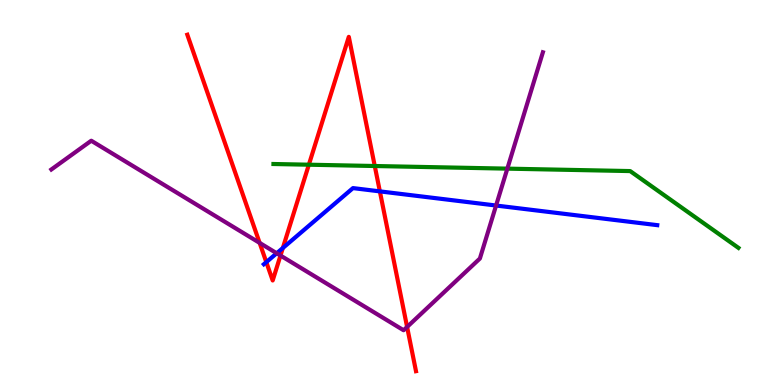[{'lines': ['blue', 'red'], 'intersections': [{'x': 3.44, 'y': 3.19}, {'x': 3.65, 'y': 3.56}, {'x': 4.9, 'y': 5.03}]}, {'lines': ['green', 'red'], 'intersections': [{'x': 3.99, 'y': 5.72}, {'x': 4.84, 'y': 5.69}]}, {'lines': ['purple', 'red'], 'intersections': [{'x': 3.35, 'y': 3.69}, {'x': 3.62, 'y': 3.36}, {'x': 5.25, 'y': 1.51}]}, {'lines': ['blue', 'green'], 'intersections': []}, {'lines': ['blue', 'purple'], 'intersections': [{'x': 3.57, 'y': 3.42}, {'x': 6.4, 'y': 4.66}]}, {'lines': ['green', 'purple'], 'intersections': [{'x': 6.55, 'y': 5.62}]}]